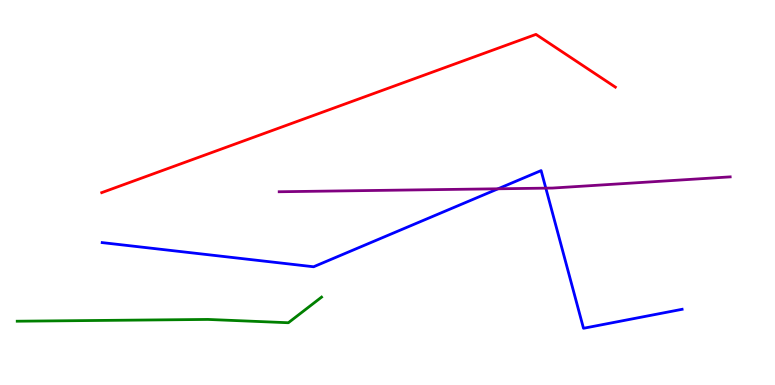[{'lines': ['blue', 'red'], 'intersections': []}, {'lines': ['green', 'red'], 'intersections': []}, {'lines': ['purple', 'red'], 'intersections': []}, {'lines': ['blue', 'green'], 'intersections': []}, {'lines': ['blue', 'purple'], 'intersections': [{'x': 6.43, 'y': 5.1}, {'x': 7.04, 'y': 5.11}]}, {'lines': ['green', 'purple'], 'intersections': []}]